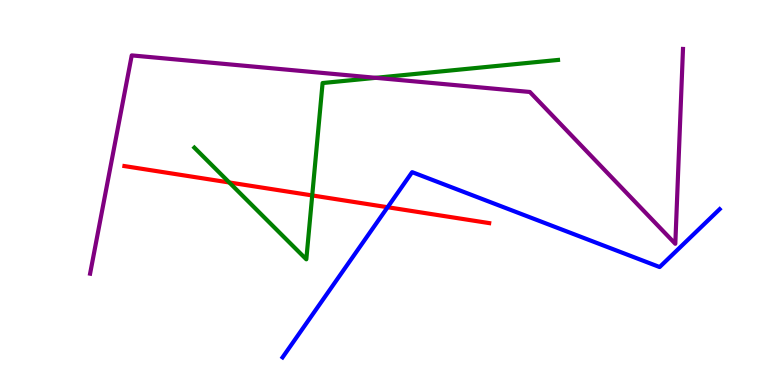[{'lines': ['blue', 'red'], 'intersections': [{'x': 5.0, 'y': 4.62}]}, {'lines': ['green', 'red'], 'intersections': [{'x': 2.96, 'y': 5.26}, {'x': 4.03, 'y': 4.92}]}, {'lines': ['purple', 'red'], 'intersections': []}, {'lines': ['blue', 'green'], 'intersections': []}, {'lines': ['blue', 'purple'], 'intersections': []}, {'lines': ['green', 'purple'], 'intersections': [{'x': 4.85, 'y': 7.98}]}]